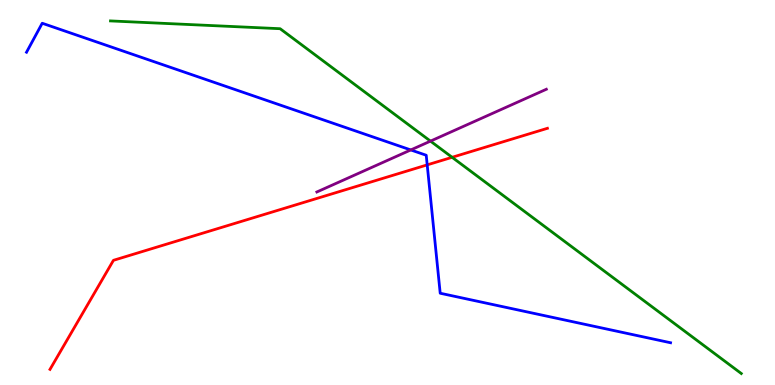[{'lines': ['blue', 'red'], 'intersections': [{'x': 5.51, 'y': 5.72}]}, {'lines': ['green', 'red'], 'intersections': [{'x': 5.83, 'y': 5.91}]}, {'lines': ['purple', 'red'], 'intersections': []}, {'lines': ['blue', 'green'], 'intersections': []}, {'lines': ['blue', 'purple'], 'intersections': [{'x': 5.3, 'y': 6.11}]}, {'lines': ['green', 'purple'], 'intersections': [{'x': 5.55, 'y': 6.33}]}]